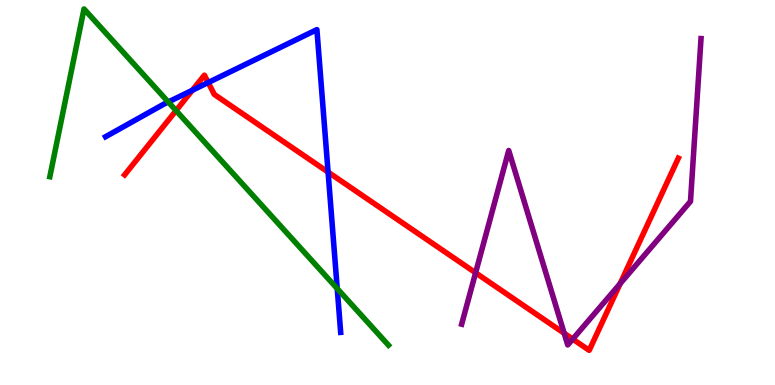[{'lines': ['blue', 'red'], 'intersections': [{'x': 2.48, 'y': 7.66}, {'x': 2.69, 'y': 7.86}, {'x': 4.23, 'y': 5.53}]}, {'lines': ['green', 'red'], 'intersections': [{'x': 2.27, 'y': 7.13}]}, {'lines': ['purple', 'red'], 'intersections': [{'x': 6.14, 'y': 2.91}, {'x': 7.28, 'y': 1.34}, {'x': 7.39, 'y': 1.19}, {'x': 8.0, 'y': 2.63}]}, {'lines': ['blue', 'green'], 'intersections': [{'x': 2.17, 'y': 7.35}, {'x': 4.35, 'y': 2.5}]}, {'lines': ['blue', 'purple'], 'intersections': []}, {'lines': ['green', 'purple'], 'intersections': []}]